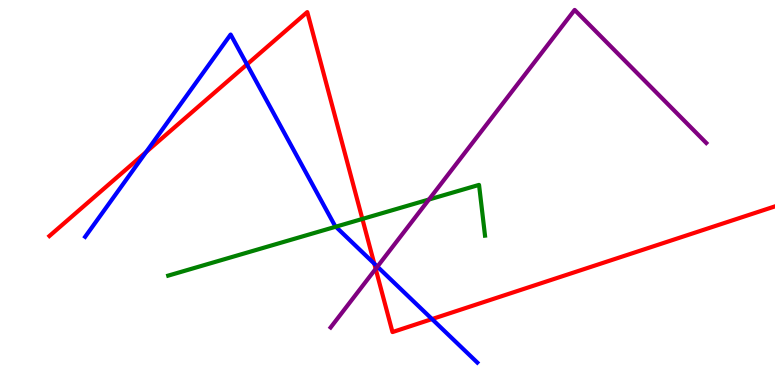[{'lines': ['blue', 'red'], 'intersections': [{'x': 1.89, 'y': 6.05}, {'x': 3.19, 'y': 8.33}, {'x': 4.83, 'y': 3.15}, {'x': 5.57, 'y': 1.71}]}, {'lines': ['green', 'red'], 'intersections': [{'x': 4.68, 'y': 4.31}]}, {'lines': ['purple', 'red'], 'intersections': [{'x': 4.85, 'y': 3.02}]}, {'lines': ['blue', 'green'], 'intersections': [{'x': 4.33, 'y': 4.11}]}, {'lines': ['blue', 'purple'], 'intersections': [{'x': 4.87, 'y': 3.07}]}, {'lines': ['green', 'purple'], 'intersections': [{'x': 5.53, 'y': 4.82}]}]